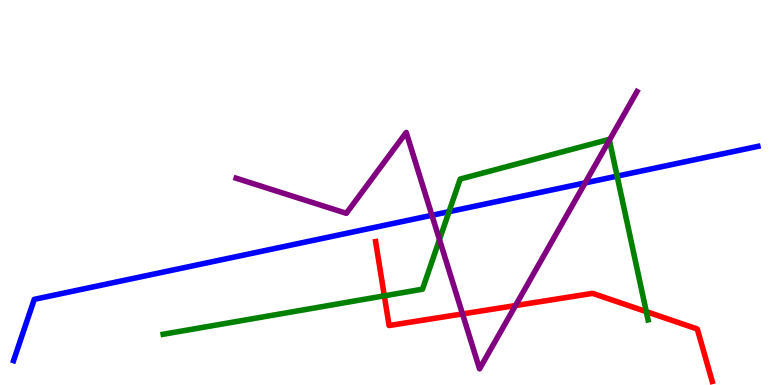[{'lines': ['blue', 'red'], 'intersections': []}, {'lines': ['green', 'red'], 'intersections': [{'x': 4.96, 'y': 2.32}, {'x': 8.34, 'y': 1.91}]}, {'lines': ['purple', 'red'], 'intersections': [{'x': 5.97, 'y': 1.85}, {'x': 6.65, 'y': 2.06}]}, {'lines': ['blue', 'green'], 'intersections': [{'x': 5.79, 'y': 4.5}, {'x': 7.96, 'y': 5.43}]}, {'lines': ['blue', 'purple'], 'intersections': [{'x': 5.57, 'y': 4.41}, {'x': 7.55, 'y': 5.25}]}, {'lines': ['green', 'purple'], 'intersections': [{'x': 5.67, 'y': 3.78}, {'x': 7.86, 'y': 6.36}]}]